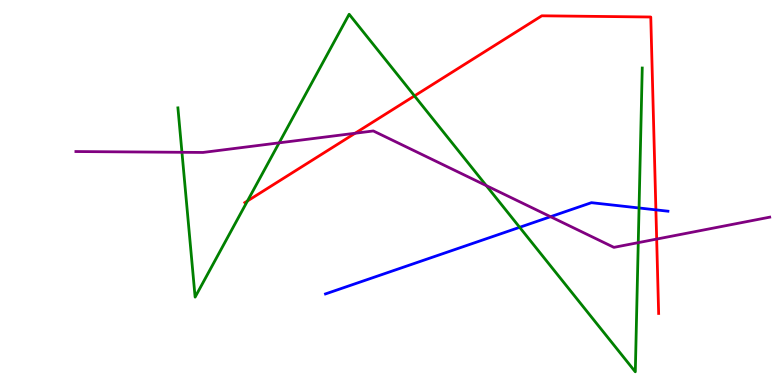[{'lines': ['blue', 'red'], 'intersections': [{'x': 8.46, 'y': 4.55}]}, {'lines': ['green', 'red'], 'intersections': [{'x': 3.19, 'y': 4.78}, {'x': 5.35, 'y': 7.51}]}, {'lines': ['purple', 'red'], 'intersections': [{'x': 4.58, 'y': 6.54}, {'x': 8.47, 'y': 3.79}]}, {'lines': ['blue', 'green'], 'intersections': [{'x': 6.71, 'y': 4.1}, {'x': 8.25, 'y': 4.6}]}, {'lines': ['blue', 'purple'], 'intersections': [{'x': 7.1, 'y': 4.37}]}, {'lines': ['green', 'purple'], 'intersections': [{'x': 2.35, 'y': 6.04}, {'x': 3.6, 'y': 6.29}, {'x': 6.27, 'y': 5.18}, {'x': 8.24, 'y': 3.7}]}]